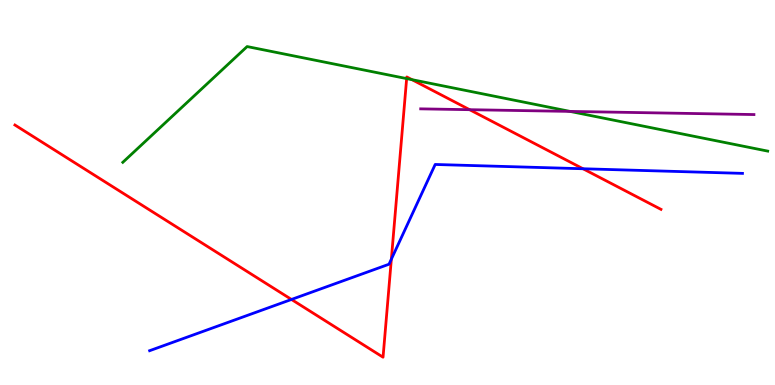[{'lines': ['blue', 'red'], 'intersections': [{'x': 3.76, 'y': 2.22}, {'x': 5.05, 'y': 3.27}, {'x': 7.52, 'y': 5.62}]}, {'lines': ['green', 'red'], 'intersections': [{'x': 5.25, 'y': 7.96}, {'x': 5.32, 'y': 7.93}]}, {'lines': ['purple', 'red'], 'intersections': [{'x': 6.06, 'y': 7.15}]}, {'lines': ['blue', 'green'], 'intersections': []}, {'lines': ['blue', 'purple'], 'intersections': []}, {'lines': ['green', 'purple'], 'intersections': [{'x': 7.36, 'y': 7.11}]}]